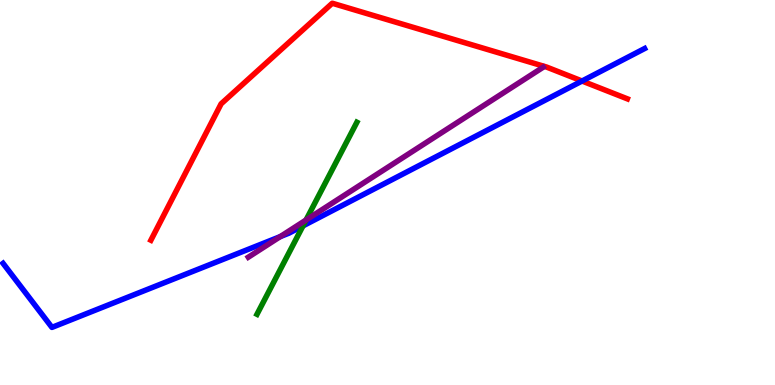[{'lines': ['blue', 'red'], 'intersections': [{'x': 7.51, 'y': 7.9}]}, {'lines': ['green', 'red'], 'intersections': []}, {'lines': ['purple', 'red'], 'intersections': []}, {'lines': ['blue', 'green'], 'intersections': [{'x': 3.91, 'y': 4.13}]}, {'lines': ['blue', 'purple'], 'intersections': [{'x': 3.62, 'y': 3.85}]}, {'lines': ['green', 'purple'], 'intersections': [{'x': 3.95, 'y': 4.29}]}]